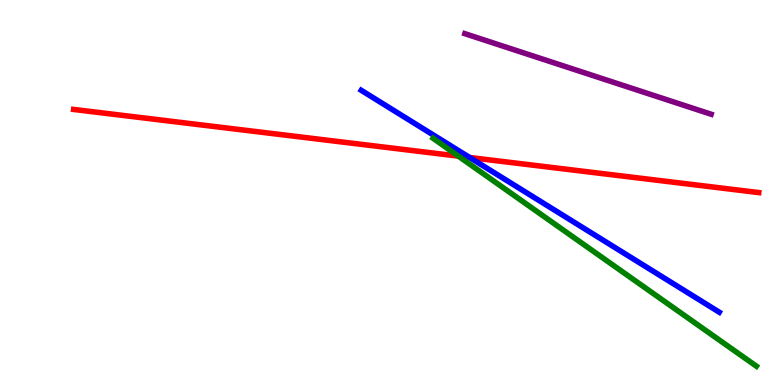[{'lines': ['blue', 'red'], 'intersections': [{'x': 6.06, 'y': 5.91}]}, {'lines': ['green', 'red'], 'intersections': [{'x': 5.91, 'y': 5.94}]}, {'lines': ['purple', 'red'], 'intersections': []}, {'lines': ['blue', 'green'], 'intersections': []}, {'lines': ['blue', 'purple'], 'intersections': []}, {'lines': ['green', 'purple'], 'intersections': []}]